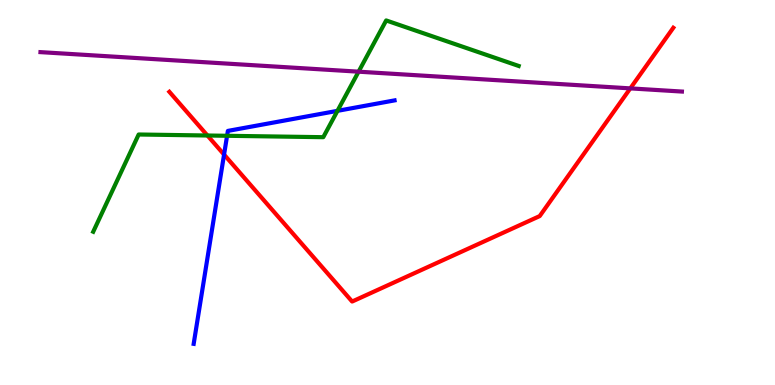[{'lines': ['blue', 'red'], 'intersections': [{'x': 2.89, 'y': 5.98}]}, {'lines': ['green', 'red'], 'intersections': [{'x': 2.68, 'y': 6.48}]}, {'lines': ['purple', 'red'], 'intersections': [{'x': 8.13, 'y': 7.7}]}, {'lines': ['blue', 'green'], 'intersections': [{'x': 2.93, 'y': 6.47}, {'x': 4.35, 'y': 7.12}]}, {'lines': ['blue', 'purple'], 'intersections': []}, {'lines': ['green', 'purple'], 'intersections': [{'x': 4.63, 'y': 8.14}]}]